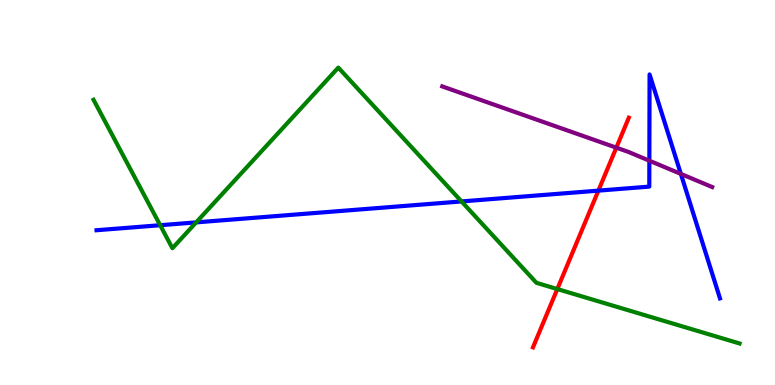[{'lines': ['blue', 'red'], 'intersections': [{'x': 7.72, 'y': 5.05}]}, {'lines': ['green', 'red'], 'intersections': [{'x': 7.19, 'y': 2.49}]}, {'lines': ['purple', 'red'], 'intersections': [{'x': 7.95, 'y': 6.16}]}, {'lines': ['blue', 'green'], 'intersections': [{'x': 2.07, 'y': 4.15}, {'x': 2.53, 'y': 4.22}, {'x': 5.96, 'y': 4.77}]}, {'lines': ['blue', 'purple'], 'intersections': [{'x': 8.38, 'y': 5.83}, {'x': 8.79, 'y': 5.48}]}, {'lines': ['green', 'purple'], 'intersections': []}]